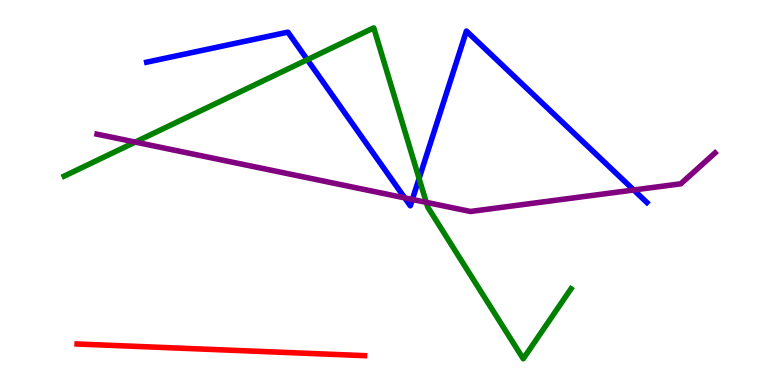[{'lines': ['blue', 'red'], 'intersections': []}, {'lines': ['green', 'red'], 'intersections': []}, {'lines': ['purple', 'red'], 'intersections': []}, {'lines': ['blue', 'green'], 'intersections': [{'x': 3.97, 'y': 8.45}, {'x': 5.41, 'y': 5.36}]}, {'lines': ['blue', 'purple'], 'intersections': [{'x': 5.22, 'y': 4.86}, {'x': 5.32, 'y': 4.82}, {'x': 8.18, 'y': 5.07}]}, {'lines': ['green', 'purple'], 'intersections': [{'x': 1.75, 'y': 6.31}, {'x': 5.5, 'y': 4.74}]}]